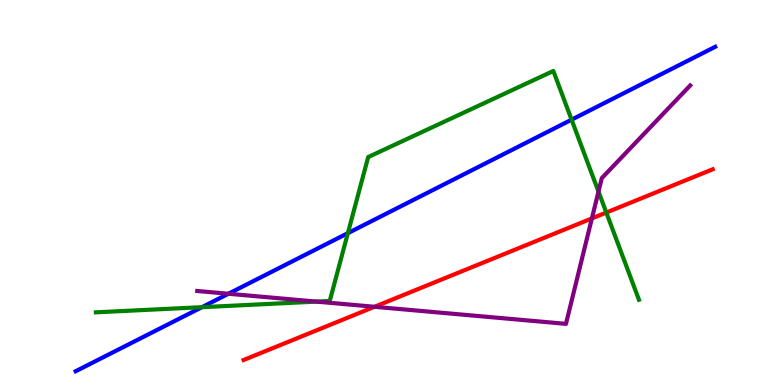[{'lines': ['blue', 'red'], 'intersections': []}, {'lines': ['green', 'red'], 'intersections': [{'x': 7.82, 'y': 4.48}]}, {'lines': ['purple', 'red'], 'intersections': [{'x': 4.83, 'y': 2.03}, {'x': 7.64, 'y': 4.33}]}, {'lines': ['blue', 'green'], 'intersections': [{'x': 2.61, 'y': 2.02}, {'x': 4.49, 'y': 3.94}, {'x': 7.38, 'y': 6.89}]}, {'lines': ['blue', 'purple'], 'intersections': [{'x': 2.95, 'y': 2.37}]}, {'lines': ['green', 'purple'], 'intersections': [{'x': 4.08, 'y': 2.17}, {'x': 7.72, 'y': 5.02}]}]